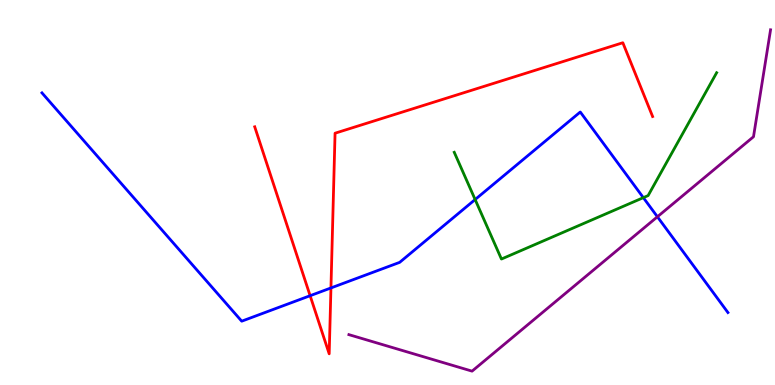[{'lines': ['blue', 'red'], 'intersections': [{'x': 4.0, 'y': 2.32}, {'x': 4.27, 'y': 2.52}]}, {'lines': ['green', 'red'], 'intersections': []}, {'lines': ['purple', 'red'], 'intersections': []}, {'lines': ['blue', 'green'], 'intersections': [{'x': 6.13, 'y': 4.82}, {'x': 8.3, 'y': 4.87}]}, {'lines': ['blue', 'purple'], 'intersections': [{'x': 8.48, 'y': 4.37}]}, {'lines': ['green', 'purple'], 'intersections': []}]